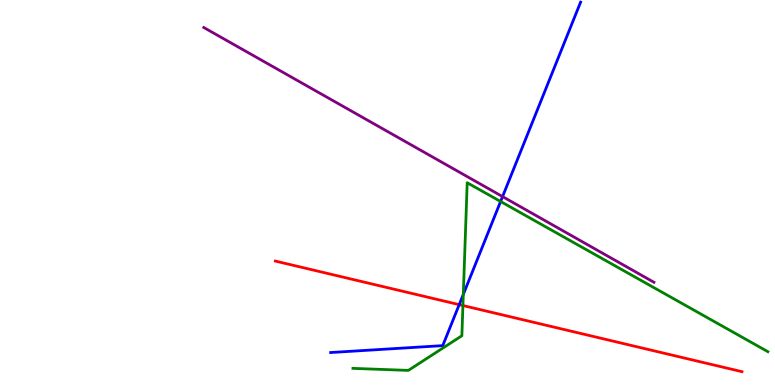[{'lines': ['blue', 'red'], 'intersections': [{'x': 5.93, 'y': 2.09}]}, {'lines': ['green', 'red'], 'intersections': [{'x': 5.97, 'y': 2.06}]}, {'lines': ['purple', 'red'], 'intersections': []}, {'lines': ['blue', 'green'], 'intersections': [{'x': 5.98, 'y': 2.35}, {'x': 6.46, 'y': 4.77}]}, {'lines': ['blue', 'purple'], 'intersections': [{'x': 6.48, 'y': 4.89}]}, {'lines': ['green', 'purple'], 'intersections': []}]